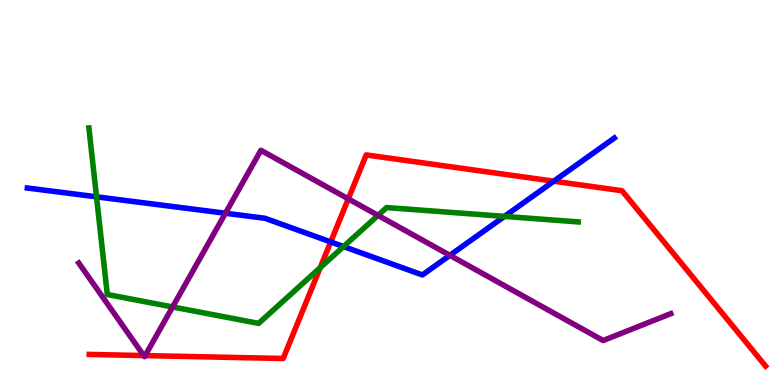[{'lines': ['blue', 'red'], 'intersections': [{'x': 4.27, 'y': 3.72}, {'x': 7.15, 'y': 5.29}]}, {'lines': ['green', 'red'], 'intersections': [{'x': 4.13, 'y': 3.05}]}, {'lines': ['purple', 'red'], 'intersections': [{'x': 1.85, 'y': 0.765}, {'x': 1.87, 'y': 0.764}, {'x': 4.49, 'y': 4.83}]}, {'lines': ['blue', 'green'], 'intersections': [{'x': 1.25, 'y': 4.89}, {'x': 4.43, 'y': 3.6}, {'x': 6.51, 'y': 4.38}]}, {'lines': ['blue', 'purple'], 'intersections': [{'x': 2.91, 'y': 4.46}, {'x': 5.8, 'y': 3.37}]}, {'lines': ['green', 'purple'], 'intersections': [{'x': 2.23, 'y': 2.03}, {'x': 4.88, 'y': 4.41}]}]